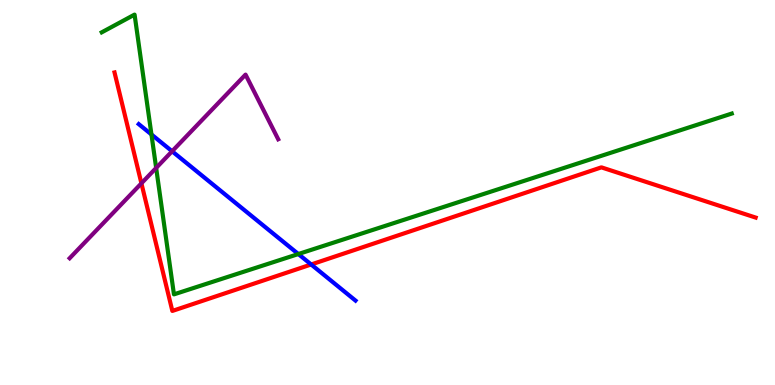[{'lines': ['blue', 'red'], 'intersections': [{'x': 4.02, 'y': 3.13}]}, {'lines': ['green', 'red'], 'intersections': []}, {'lines': ['purple', 'red'], 'intersections': [{'x': 1.82, 'y': 5.24}]}, {'lines': ['blue', 'green'], 'intersections': [{'x': 1.95, 'y': 6.51}, {'x': 3.85, 'y': 3.4}]}, {'lines': ['blue', 'purple'], 'intersections': [{'x': 2.22, 'y': 6.07}]}, {'lines': ['green', 'purple'], 'intersections': [{'x': 2.01, 'y': 5.64}]}]